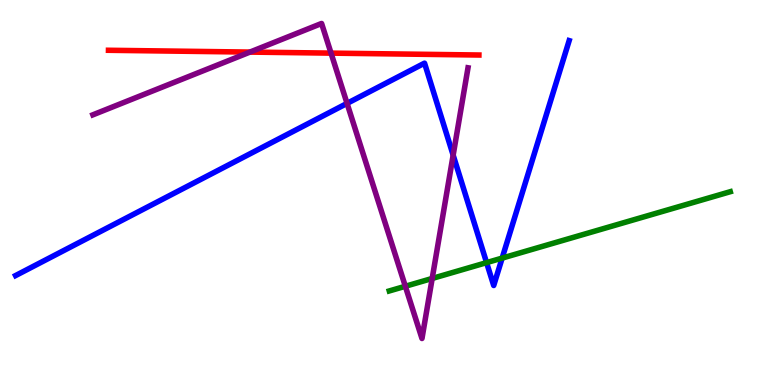[{'lines': ['blue', 'red'], 'intersections': []}, {'lines': ['green', 'red'], 'intersections': []}, {'lines': ['purple', 'red'], 'intersections': [{'x': 3.22, 'y': 8.65}, {'x': 4.27, 'y': 8.62}]}, {'lines': ['blue', 'green'], 'intersections': [{'x': 6.28, 'y': 3.18}, {'x': 6.48, 'y': 3.3}]}, {'lines': ['blue', 'purple'], 'intersections': [{'x': 4.48, 'y': 7.31}, {'x': 5.85, 'y': 5.97}]}, {'lines': ['green', 'purple'], 'intersections': [{'x': 5.23, 'y': 2.56}, {'x': 5.58, 'y': 2.77}]}]